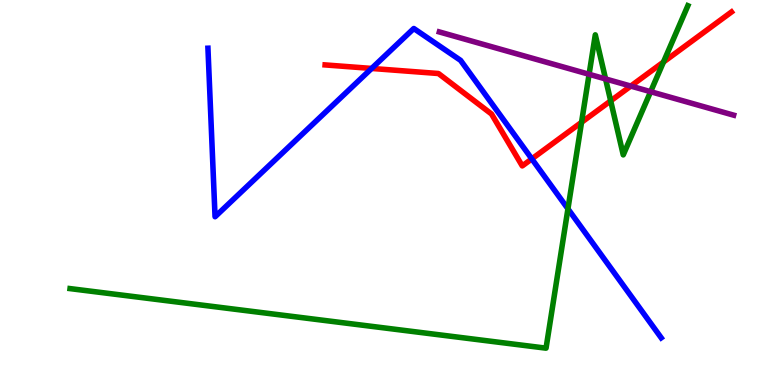[{'lines': ['blue', 'red'], 'intersections': [{'x': 4.8, 'y': 8.22}, {'x': 6.86, 'y': 5.87}]}, {'lines': ['green', 'red'], 'intersections': [{'x': 7.5, 'y': 6.82}, {'x': 7.88, 'y': 7.38}, {'x': 8.56, 'y': 8.39}]}, {'lines': ['purple', 'red'], 'intersections': [{'x': 8.14, 'y': 7.76}]}, {'lines': ['blue', 'green'], 'intersections': [{'x': 7.33, 'y': 4.58}]}, {'lines': ['blue', 'purple'], 'intersections': []}, {'lines': ['green', 'purple'], 'intersections': [{'x': 7.6, 'y': 8.07}, {'x': 7.81, 'y': 7.95}, {'x': 8.4, 'y': 7.62}]}]